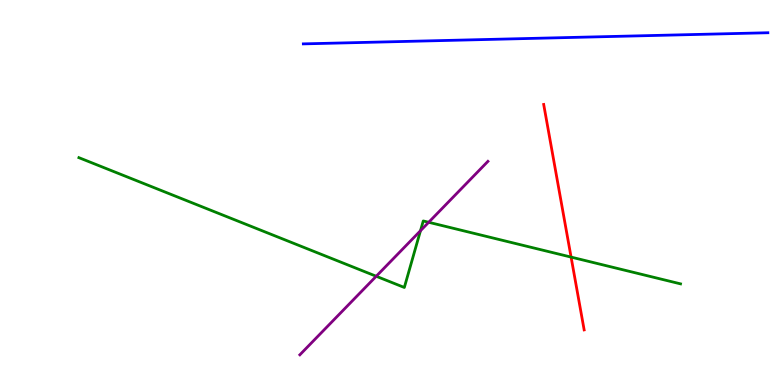[{'lines': ['blue', 'red'], 'intersections': []}, {'lines': ['green', 'red'], 'intersections': [{'x': 7.37, 'y': 3.32}]}, {'lines': ['purple', 'red'], 'intersections': []}, {'lines': ['blue', 'green'], 'intersections': []}, {'lines': ['blue', 'purple'], 'intersections': []}, {'lines': ['green', 'purple'], 'intersections': [{'x': 4.85, 'y': 2.82}, {'x': 5.43, 'y': 4.01}, {'x': 5.53, 'y': 4.23}]}]